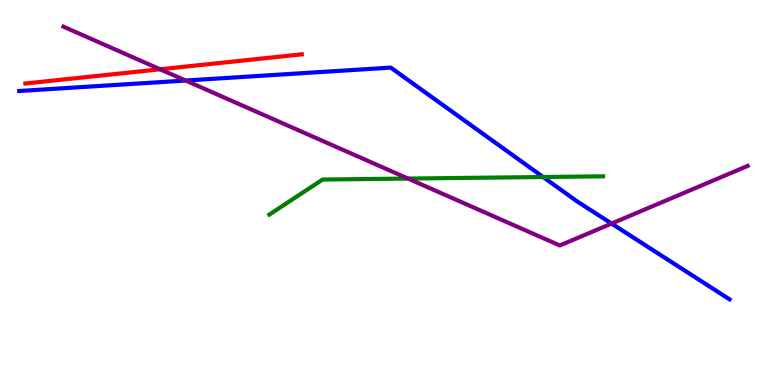[{'lines': ['blue', 'red'], 'intersections': []}, {'lines': ['green', 'red'], 'intersections': []}, {'lines': ['purple', 'red'], 'intersections': [{'x': 2.07, 'y': 8.2}]}, {'lines': ['blue', 'green'], 'intersections': [{'x': 7.01, 'y': 5.4}]}, {'lines': ['blue', 'purple'], 'intersections': [{'x': 2.4, 'y': 7.91}, {'x': 7.89, 'y': 4.19}]}, {'lines': ['green', 'purple'], 'intersections': [{'x': 5.26, 'y': 5.36}]}]